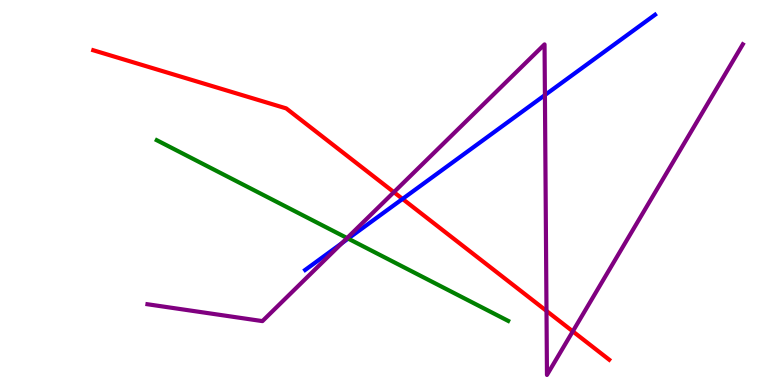[{'lines': ['blue', 'red'], 'intersections': [{'x': 5.19, 'y': 4.83}]}, {'lines': ['green', 'red'], 'intersections': []}, {'lines': ['purple', 'red'], 'intersections': [{'x': 5.08, 'y': 5.01}, {'x': 7.05, 'y': 1.92}, {'x': 7.39, 'y': 1.39}]}, {'lines': ['blue', 'green'], 'intersections': [{'x': 4.49, 'y': 3.8}]}, {'lines': ['blue', 'purple'], 'intersections': [{'x': 4.41, 'y': 3.68}, {'x': 7.03, 'y': 7.53}]}, {'lines': ['green', 'purple'], 'intersections': [{'x': 4.48, 'y': 3.82}]}]